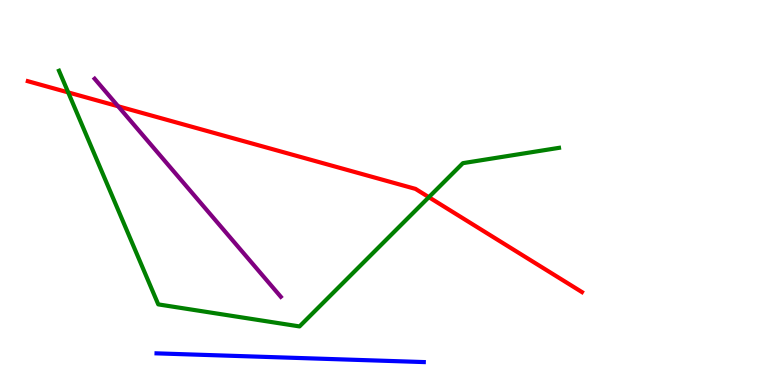[{'lines': ['blue', 'red'], 'intersections': []}, {'lines': ['green', 'red'], 'intersections': [{'x': 0.88, 'y': 7.6}, {'x': 5.53, 'y': 4.88}]}, {'lines': ['purple', 'red'], 'intersections': [{'x': 1.52, 'y': 7.24}]}, {'lines': ['blue', 'green'], 'intersections': []}, {'lines': ['blue', 'purple'], 'intersections': []}, {'lines': ['green', 'purple'], 'intersections': []}]